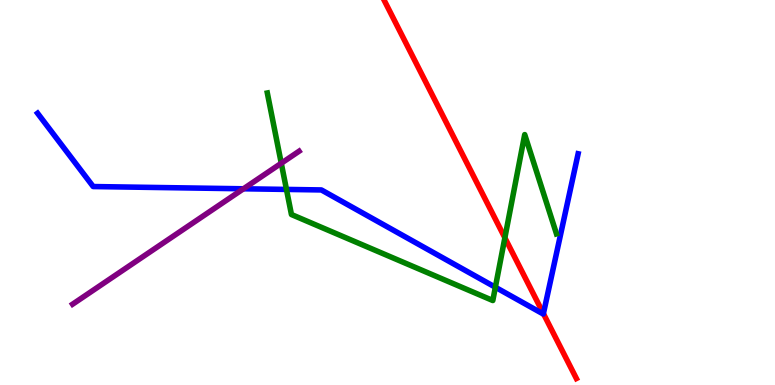[{'lines': ['blue', 'red'], 'intersections': [{'x': 7.01, 'y': 1.85}]}, {'lines': ['green', 'red'], 'intersections': [{'x': 6.51, 'y': 3.82}]}, {'lines': ['purple', 'red'], 'intersections': []}, {'lines': ['blue', 'green'], 'intersections': [{'x': 3.7, 'y': 5.08}, {'x': 6.39, 'y': 2.54}]}, {'lines': ['blue', 'purple'], 'intersections': [{'x': 3.14, 'y': 5.1}]}, {'lines': ['green', 'purple'], 'intersections': [{'x': 3.63, 'y': 5.76}]}]